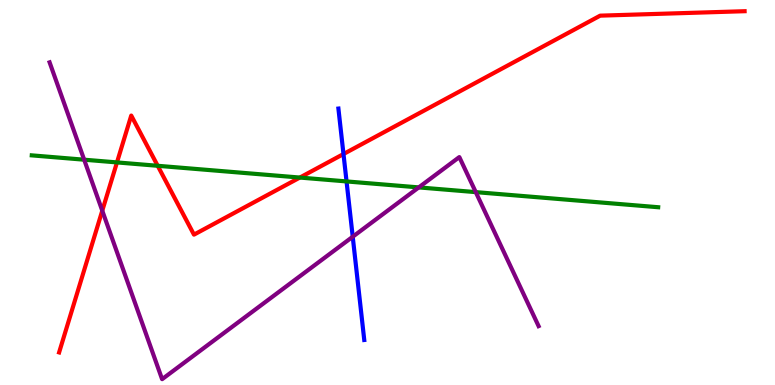[{'lines': ['blue', 'red'], 'intersections': [{'x': 4.43, 'y': 6.0}]}, {'lines': ['green', 'red'], 'intersections': [{'x': 1.51, 'y': 5.78}, {'x': 2.03, 'y': 5.69}, {'x': 3.87, 'y': 5.39}]}, {'lines': ['purple', 'red'], 'intersections': [{'x': 1.32, 'y': 4.53}]}, {'lines': ['blue', 'green'], 'intersections': [{'x': 4.47, 'y': 5.29}]}, {'lines': ['blue', 'purple'], 'intersections': [{'x': 4.55, 'y': 3.85}]}, {'lines': ['green', 'purple'], 'intersections': [{'x': 1.09, 'y': 5.85}, {'x': 5.4, 'y': 5.13}, {'x': 6.14, 'y': 5.01}]}]